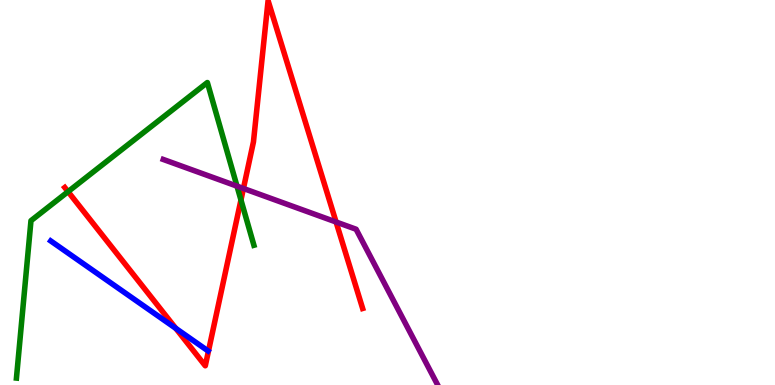[{'lines': ['blue', 'red'], 'intersections': [{'x': 2.27, 'y': 1.47}]}, {'lines': ['green', 'red'], 'intersections': [{'x': 0.878, 'y': 5.02}, {'x': 3.11, 'y': 4.81}]}, {'lines': ['purple', 'red'], 'intersections': [{'x': 3.14, 'y': 5.1}, {'x': 4.34, 'y': 4.23}]}, {'lines': ['blue', 'green'], 'intersections': []}, {'lines': ['blue', 'purple'], 'intersections': []}, {'lines': ['green', 'purple'], 'intersections': [{'x': 3.06, 'y': 5.17}]}]